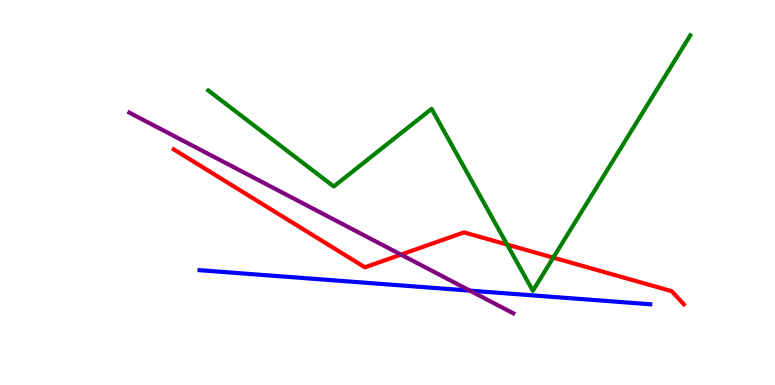[{'lines': ['blue', 'red'], 'intersections': []}, {'lines': ['green', 'red'], 'intersections': [{'x': 6.54, 'y': 3.65}, {'x': 7.14, 'y': 3.31}]}, {'lines': ['purple', 'red'], 'intersections': [{'x': 5.17, 'y': 3.39}]}, {'lines': ['blue', 'green'], 'intersections': []}, {'lines': ['blue', 'purple'], 'intersections': [{'x': 6.06, 'y': 2.45}]}, {'lines': ['green', 'purple'], 'intersections': []}]